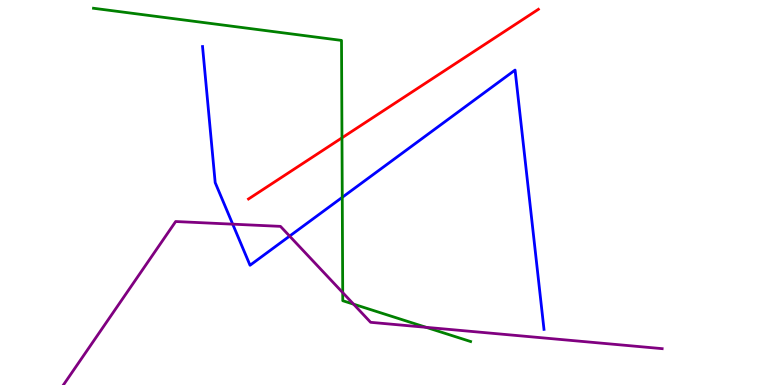[{'lines': ['blue', 'red'], 'intersections': []}, {'lines': ['green', 'red'], 'intersections': [{'x': 4.41, 'y': 6.42}]}, {'lines': ['purple', 'red'], 'intersections': []}, {'lines': ['blue', 'green'], 'intersections': [{'x': 4.42, 'y': 4.87}]}, {'lines': ['blue', 'purple'], 'intersections': [{'x': 3.0, 'y': 4.18}, {'x': 3.74, 'y': 3.87}]}, {'lines': ['green', 'purple'], 'intersections': [{'x': 4.42, 'y': 2.4}, {'x': 4.56, 'y': 2.1}, {'x': 5.5, 'y': 1.5}]}]